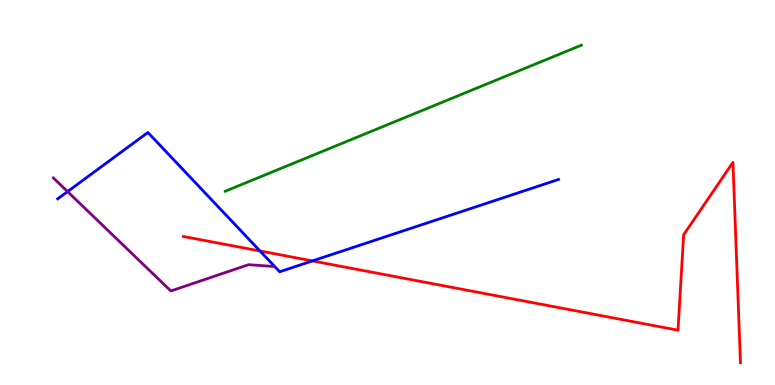[{'lines': ['blue', 'red'], 'intersections': [{'x': 3.35, 'y': 3.48}, {'x': 4.03, 'y': 3.22}]}, {'lines': ['green', 'red'], 'intersections': []}, {'lines': ['purple', 'red'], 'intersections': []}, {'lines': ['blue', 'green'], 'intersections': []}, {'lines': ['blue', 'purple'], 'intersections': [{'x': 0.872, 'y': 5.02}]}, {'lines': ['green', 'purple'], 'intersections': []}]